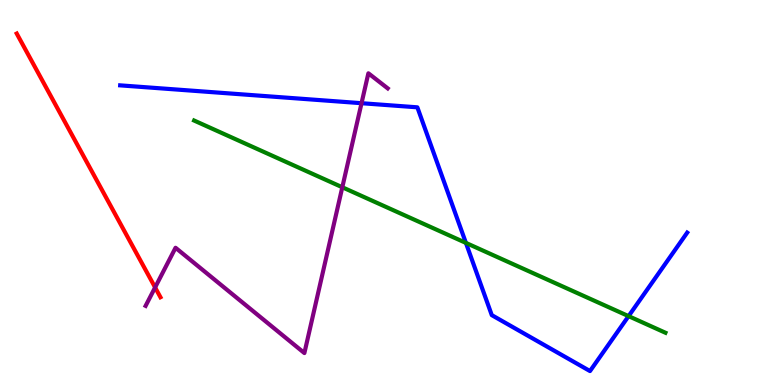[{'lines': ['blue', 'red'], 'intersections': []}, {'lines': ['green', 'red'], 'intersections': []}, {'lines': ['purple', 'red'], 'intersections': [{'x': 2.0, 'y': 2.53}]}, {'lines': ['blue', 'green'], 'intersections': [{'x': 6.01, 'y': 3.69}, {'x': 8.11, 'y': 1.79}]}, {'lines': ['blue', 'purple'], 'intersections': [{'x': 4.66, 'y': 7.32}]}, {'lines': ['green', 'purple'], 'intersections': [{'x': 4.42, 'y': 5.14}]}]